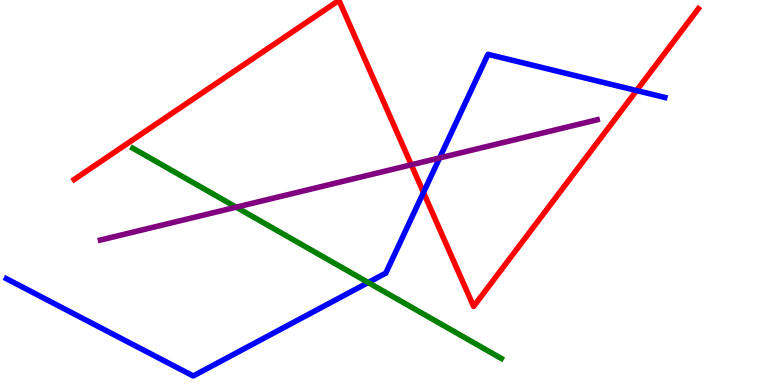[{'lines': ['blue', 'red'], 'intersections': [{'x': 5.46, 'y': 5.0}, {'x': 8.21, 'y': 7.65}]}, {'lines': ['green', 'red'], 'intersections': []}, {'lines': ['purple', 'red'], 'intersections': [{'x': 5.31, 'y': 5.72}]}, {'lines': ['blue', 'green'], 'intersections': [{'x': 4.75, 'y': 2.66}]}, {'lines': ['blue', 'purple'], 'intersections': [{'x': 5.67, 'y': 5.9}]}, {'lines': ['green', 'purple'], 'intersections': [{'x': 3.05, 'y': 4.62}]}]